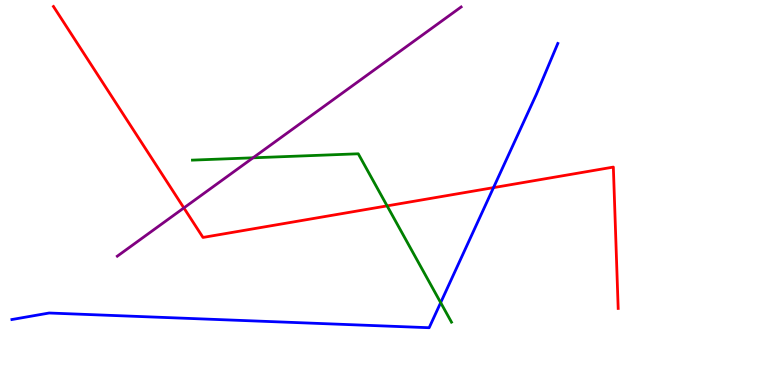[{'lines': ['blue', 'red'], 'intersections': [{'x': 6.37, 'y': 5.13}]}, {'lines': ['green', 'red'], 'intersections': [{'x': 4.99, 'y': 4.65}]}, {'lines': ['purple', 'red'], 'intersections': [{'x': 2.37, 'y': 4.6}]}, {'lines': ['blue', 'green'], 'intersections': [{'x': 5.69, 'y': 2.14}]}, {'lines': ['blue', 'purple'], 'intersections': []}, {'lines': ['green', 'purple'], 'intersections': [{'x': 3.26, 'y': 5.9}]}]